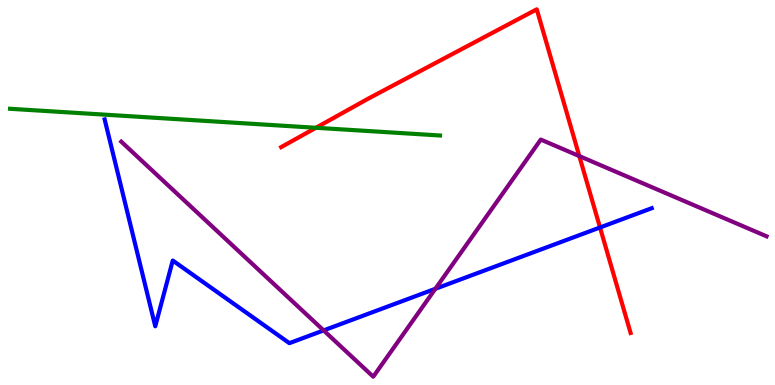[{'lines': ['blue', 'red'], 'intersections': [{'x': 7.74, 'y': 4.09}]}, {'lines': ['green', 'red'], 'intersections': [{'x': 4.08, 'y': 6.68}]}, {'lines': ['purple', 'red'], 'intersections': [{'x': 7.47, 'y': 5.95}]}, {'lines': ['blue', 'green'], 'intersections': []}, {'lines': ['blue', 'purple'], 'intersections': [{'x': 4.18, 'y': 1.42}, {'x': 5.62, 'y': 2.5}]}, {'lines': ['green', 'purple'], 'intersections': []}]